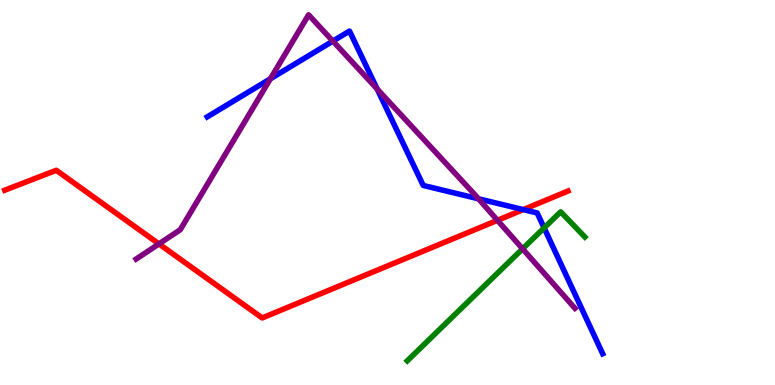[{'lines': ['blue', 'red'], 'intersections': [{'x': 6.75, 'y': 4.56}]}, {'lines': ['green', 'red'], 'intersections': []}, {'lines': ['purple', 'red'], 'intersections': [{'x': 2.05, 'y': 3.66}, {'x': 6.42, 'y': 4.28}]}, {'lines': ['blue', 'green'], 'intersections': [{'x': 7.02, 'y': 4.08}]}, {'lines': ['blue', 'purple'], 'intersections': [{'x': 3.49, 'y': 7.95}, {'x': 4.3, 'y': 8.93}, {'x': 4.87, 'y': 7.69}, {'x': 6.17, 'y': 4.84}]}, {'lines': ['green', 'purple'], 'intersections': [{'x': 6.74, 'y': 3.54}]}]